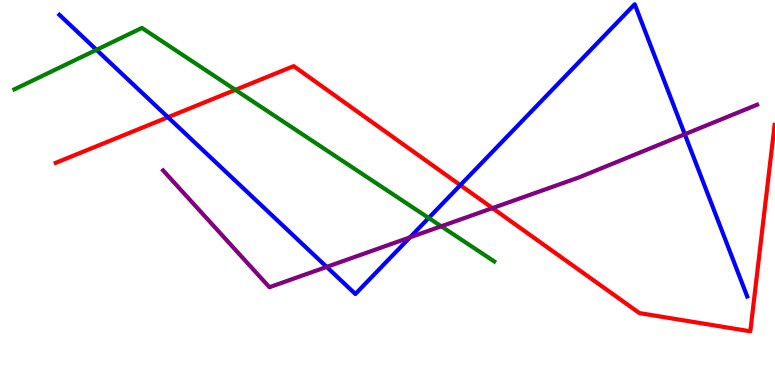[{'lines': ['blue', 'red'], 'intersections': [{'x': 2.17, 'y': 6.96}, {'x': 5.94, 'y': 5.19}]}, {'lines': ['green', 'red'], 'intersections': [{'x': 3.04, 'y': 7.67}]}, {'lines': ['purple', 'red'], 'intersections': [{'x': 6.35, 'y': 4.59}]}, {'lines': ['blue', 'green'], 'intersections': [{'x': 1.25, 'y': 8.71}, {'x': 5.53, 'y': 4.34}]}, {'lines': ['blue', 'purple'], 'intersections': [{'x': 4.22, 'y': 3.07}, {'x': 5.29, 'y': 3.83}, {'x': 8.84, 'y': 6.51}]}, {'lines': ['green', 'purple'], 'intersections': [{'x': 5.69, 'y': 4.12}]}]